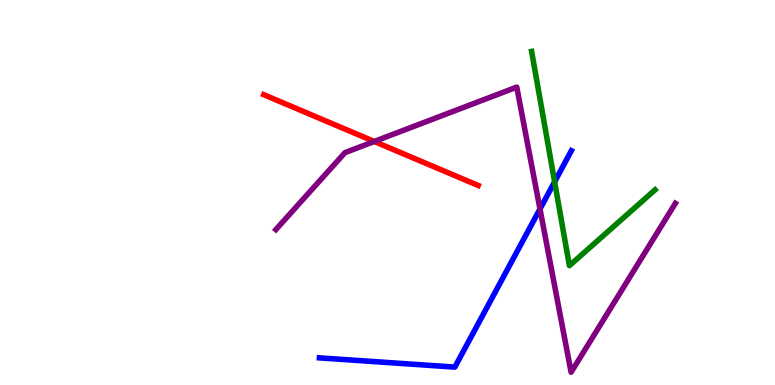[{'lines': ['blue', 'red'], 'intersections': []}, {'lines': ['green', 'red'], 'intersections': []}, {'lines': ['purple', 'red'], 'intersections': [{'x': 4.83, 'y': 6.33}]}, {'lines': ['blue', 'green'], 'intersections': [{'x': 7.16, 'y': 5.28}]}, {'lines': ['blue', 'purple'], 'intersections': [{'x': 6.97, 'y': 4.57}]}, {'lines': ['green', 'purple'], 'intersections': []}]